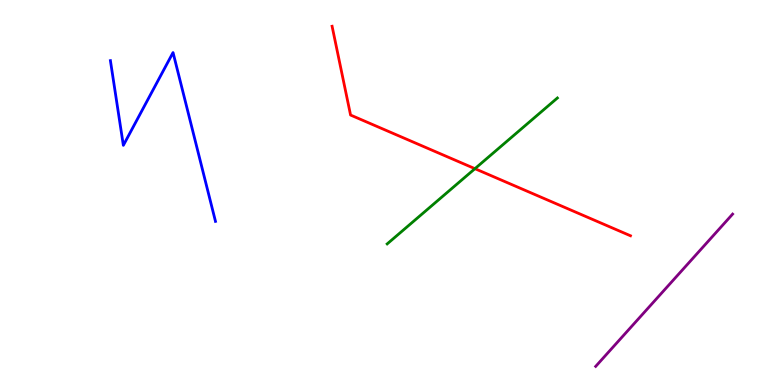[{'lines': ['blue', 'red'], 'intersections': []}, {'lines': ['green', 'red'], 'intersections': [{'x': 6.13, 'y': 5.62}]}, {'lines': ['purple', 'red'], 'intersections': []}, {'lines': ['blue', 'green'], 'intersections': []}, {'lines': ['blue', 'purple'], 'intersections': []}, {'lines': ['green', 'purple'], 'intersections': []}]